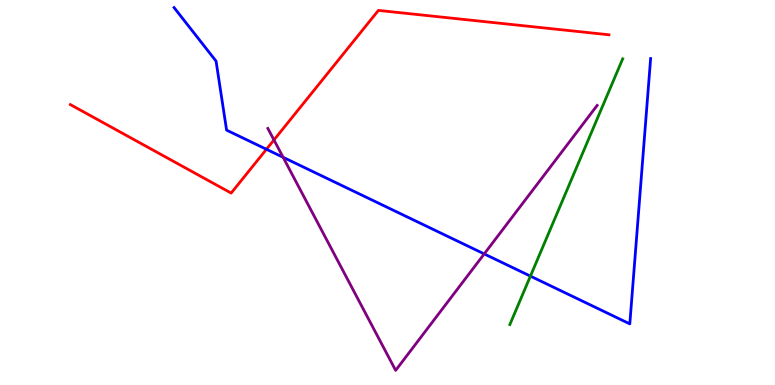[{'lines': ['blue', 'red'], 'intersections': [{'x': 3.44, 'y': 6.12}]}, {'lines': ['green', 'red'], 'intersections': []}, {'lines': ['purple', 'red'], 'intersections': [{'x': 3.54, 'y': 6.36}]}, {'lines': ['blue', 'green'], 'intersections': [{'x': 6.84, 'y': 2.83}]}, {'lines': ['blue', 'purple'], 'intersections': [{'x': 3.65, 'y': 5.91}, {'x': 6.25, 'y': 3.4}]}, {'lines': ['green', 'purple'], 'intersections': []}]